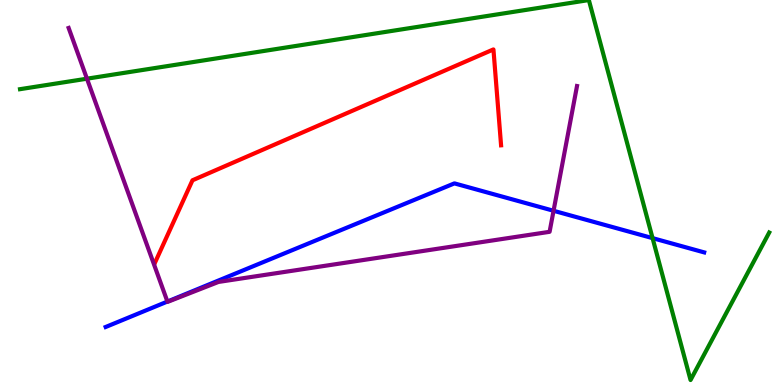[{'lines': ['blue', 'red'], 'intersections': []}, {'lines': ['green', 'red'], 'intersections': []}, {'lines': ['purple', 'red'], 'intersections': []}, {'lines': ['blue', 'green'], 'intersections': [{'x': 8.42, 'y': 3.81}]}, {'lines': ['blue', 'purple'], 'intersections': [{'x': 2.16, 'y': 2.17}, {'x': 7.14, 'y': 4.53}]}, {'lines': ['green', 'purple'], 'intersections': [{'x': 1.12, 'y': 7.96}]}]